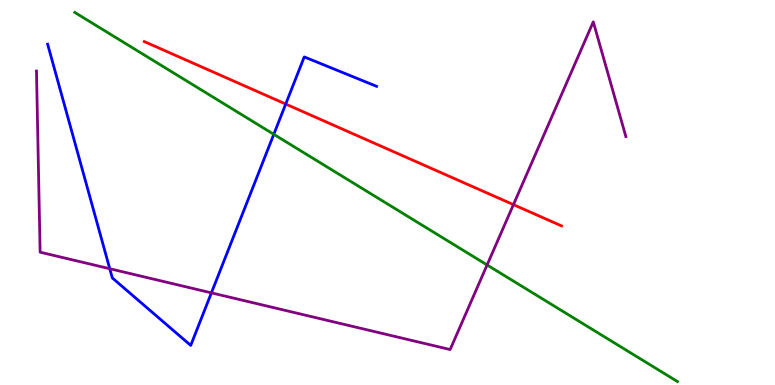[{'lines': ['blue', 'red'], 'intersections': [{'x': 3.69, 'y': 7.3}]}, {'lines': ['green', 'red'], 'intersections': []}, {'lines': ['purple', 'red'], 'intersections': [{'x': 6.62, 'y': 4.68}]}, {'lines': ['blue', 'green'], 'intersections': [{'x': 3.53, 'y': 6.51}]}, {'lines': ['blue', 'purple'], 'intersections': [{'x': 1.42, 'y': 3.02}, {'x': 2.73, 'y': 2.39}]}, {'lines': ['green', 'purple'], 'intersections': [{'x': 6.29, 'y': 3.12}]}]